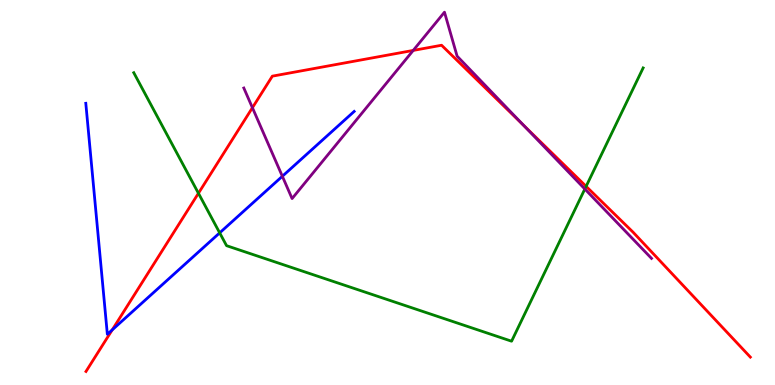[{'lines': ['blue', 'red'], 'intersections': [{'x': 1.45, 'y': 1.43}]}, {'lines': ['green', 'red'], 'intersections': [{'x': 2.56, 'y': 4.98}, {'x': 7.56, 'y': 5.16}]}, {'lines': ['purple', 'red'], 'intersections': [{'x': 3.26, 'y': 7.2}, {'x': 5.33, 'y': 8.69}, {'x': 6.76, 'y': 6.74}]}, {'lines': ['blue', 'green'], 'intersections': [{'x': 2.83, 'y': 3.95}]}, {'lines': ['blue', 'purple'], 'intersections': [{'x': 3.64, 'y': 5.42}]}, {'lines': ['green', 'purple'], 'intersections': [{'x': 7.55, 'y': 5.09}]}]